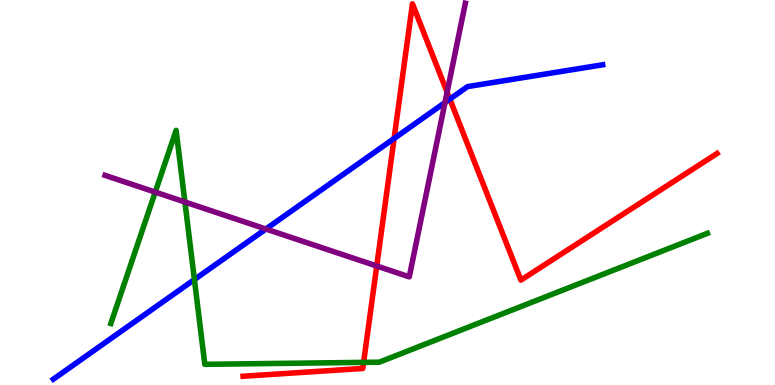[{'lines': ['blue', 'red'], 'intersections': [{'x': 5.09, 'y': 6.4}, {'x': 5.8, 'y': 7.43}]}, {'lines': ['green', 'red'], 'intersections': [{'x': 4.69, 'y': 0.588}]}, {'lines': ['purple', 'red'], 'intersections': [{'x': 4.86, 'y': 3.09}, {'x': 5.77, 'y': 7.61}]}, {'lines': ['blue', 'green'], 'intersections': [{'x': 2.51, 'y': 2.74}]}, {'lines': ['blue', 'purple'], 'intersections': [{'x': 3.43, 'y': 4.05}, {'x': 5.74, 'y': 7.34}]}, {'lines': ['green', 'purple'], 'intersections': [{'x': 2.0, 'y': 5.01}, {'x': 2.39, 'y': 4.75}]}]